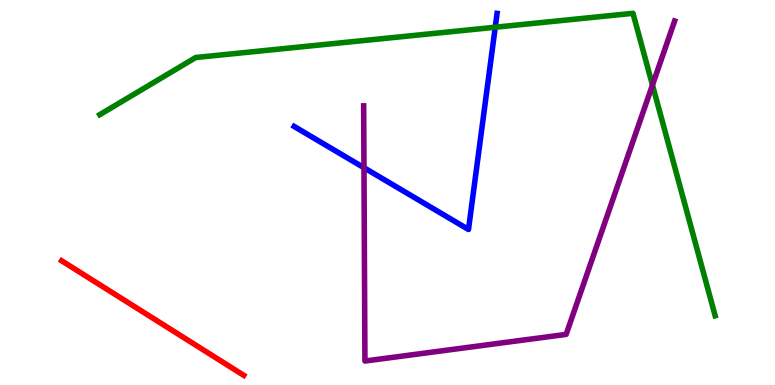[{'lines': ['blue', 'red'], 'intersections': []}, {'lines': ['green', 'red'], 'intersections': []}, {'lines': ['purple', 'red'], 'intersections': []}, {'lines': ['blue', 'green'], 'intersections': [{'x': 6.39, 'y': 9.29}]}, {'lines': ['blue', 'purple'], 'intersections': [{'x': 4.7, 'y': 5.64}]}, {'lines': ['green', 'purple'], 'intersections': [{'x': 8.42, 'y': 7.79}]}]